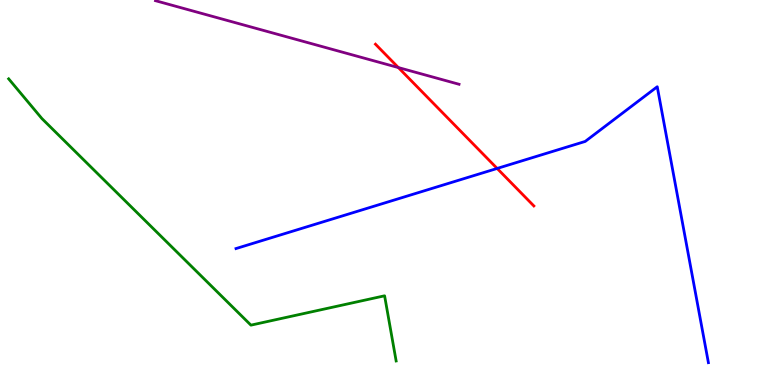[{'lines': ['blue', 'red'], 'intersections': [{'x': 6.41, 'y': 5.62}]}, {'lines': ['green', 'red'], 'intersections': []}, {'lines': ['purple', 'red'], 'intersections': [{'x': 5.14, 'y': 8.25}]}, {'lines': ['blue', 'green'], 'intersections': []}, {'lines': ['blue', 'purple'], 'intersections': []}, {'lines': ['green', 'purple'], 'intersections': []}]